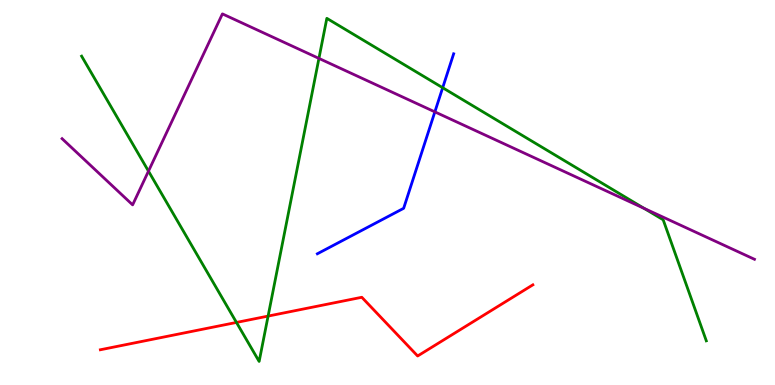[{'lines': ['blue', 'red'], 'intersections': []}, {'lines': ['green', 'red'], 'intersections': [{'x': 3.05, 'y': 1.62}, {'x': 3.46, 'y': 1.79}]}, {'lines': ['purple', 'red'], 'intersections': []}, {'lines': ['blue', 'green'], 'intersections': [{'x': 5.71, 'y': 7.72}]}, {'lines': ['blue', 'purple'], 'intersections': [{'x': 5.61, 'y': 7.09}]}, {'lines': ['green', 'purple'], 'intersections': [{'x': 1.92, 'y': 5.55}, {'x': 4.12, 'y': 8.48}, {'x': 8.31, 'y': 4.59}]}]